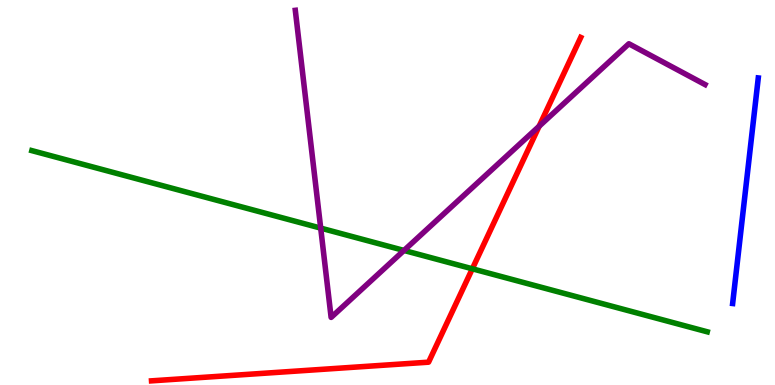[{'lines': ['blue', 'red'], 'intersections': []}, {'lines': ['green', 'red'], 'intersections': [{'x': 6.09, 'y': 3.02}]}, {'lines': ['purple', 'red'], 'intersections': [{'x': 6.96, 'y': 6.72}]}, {'lines': ['blue', 'green'], 'intersections': []}, {'lines': ['blue', 'purple'], 'intersections': []}, {'lines': ['green', 'purple'], 'intersections': [{'x': 4.14, 'y': 4.08}, {'x': 5.21, 'y': 3.49}]}]